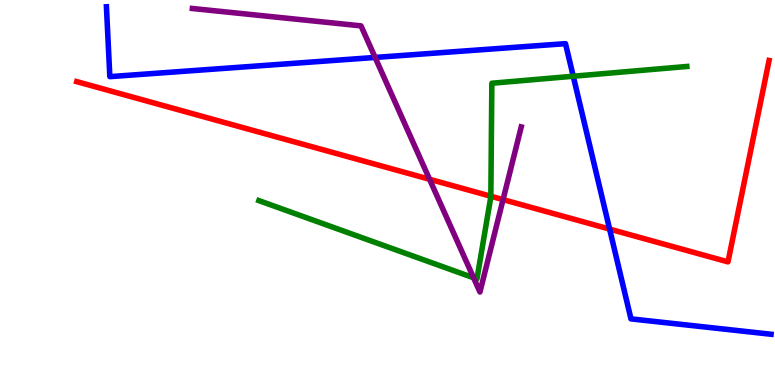[{'lines': ['blue', 'red'], 'intersections': [{'x': 7.87, 'y': 4.05}]}, {'lines': ['green', 'red'], 'intersections': [{'x': 6.33, 'y': 4.9}]}, {'lines': ['purple', 'red'], 'intersections': [{'x': 5.54, 'y': 5.34}, {'x': 6.49, 'y': 4.82}]}, {'lines': ['blue', 'green'], 'intersections': [{'x': 7.4, 'y': 8.02}]}, {'lines': ['blue', 'purple'], 'intersections': [{'x': 4.84, 'y': 8.51}]}, {'lines': ['green', 'purple'], 'intersections': [{'x': 6.11, 'y': 2.78}]}]